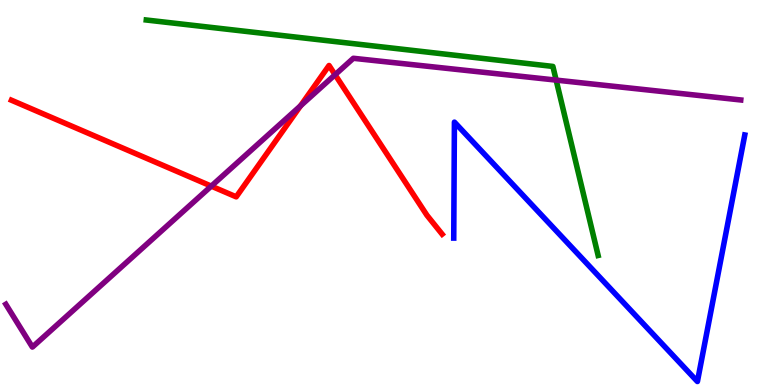[{'lines': ['blue', 'red'], 'intersections': []}, {'lines': ['green', 'red'], 'intersections': []}, {'lines': ['purple', 'red'], 'intersections': [{'x': 2.73, 'y': 5.17}, {'x': 3.88, 'y': 7.25}, {'x': 4.32, 'y': 8.06}]}, {'lines': ['blue', 'green'], 'intersections': []}, {'lines': ['blue', 'purple'], 'intersections': []}, {'lines': ['green', 'purple'], 'intersections': [{'x': 7.18, 'y': 7.92}]}]